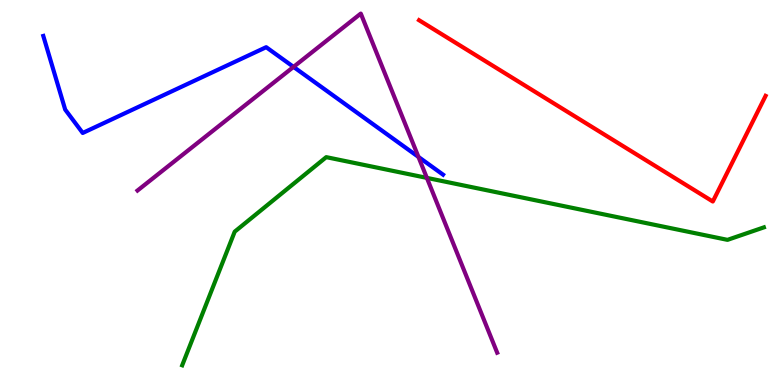[{'lines': ['blue', 'red'], 'intersections': []}, {'lines': ['green', 'red'], 'intersections': []}, {'lines': ['purple', 'red'], 'intersections': []}, {'lines': ['blue', 'green'], 'intersections': []}, {'lines': ['blue', 'purple'], 'intersections': [{'x': 3.79, 'y': 8.26}, {'x': 5.4, 'y': 5.92}]}, {'lines': ['green', 'purple'], 'intersections': [{'x': 5.51, 'y': 5.38}]}]